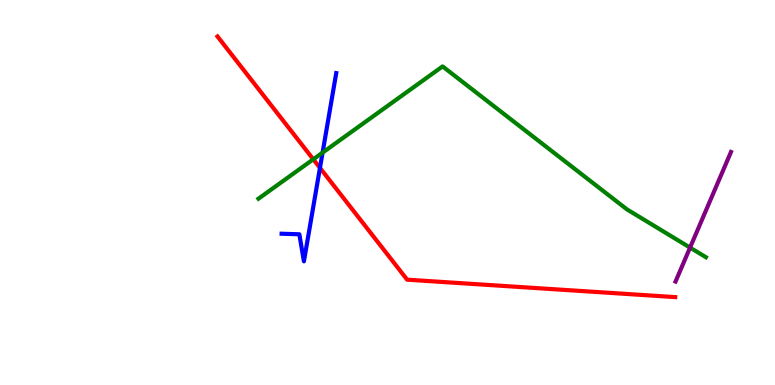[{'lines': ['blue', 'red'], 'intersections': [{'x': 4.13, 'y': 5.64}]}, {'lines': ['green', 'red'], 'intersections': [{'x': 4.04, 'y': 5.86}]}, {'lines': ['purple', 'red'], 'intersections': []}, {'lines': ['blue', 'green'], 'intersections': [{'x': 4.16, 'y': 6.04}]}, {'lines': ['blue', 'purple'], 'intersections': []}, {'lines': ['green', 'purple'], 'intersections': [{'x': 8.9, 'y': 3.57}]}]